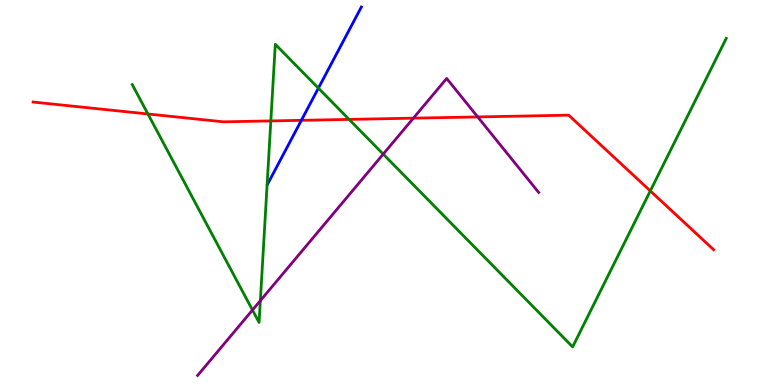[{'lines': ['blue', 'red'], 'intersections': [{'x': 3.89, 'y': 6.87}]}, {'lines': ['green', 'red'], 'intersections': [{'x': 1.91, 'y': 7.04}, {'x': 3.49, 'y': 6.86}, {'x': 4.5, 'y': 6.9}, {'x': 8.39, 'y': 5.04}]}, {'lines': ['purple', 'red'], 'intersections': [{'x': 5.33, 'y': 6.93}, {'x': 6.16, 'y': 6.96}]}, {'lines': ['blue', 'green'], 'intersections': [{'x': 4.11, 'y': 7.71}]}, {'lines': ['blue', 'purple'], 'intersections': []}, {'lines': ['green', 'purple'], 'intersections': [{'x': 3.26, 'y': 1.95}, {'x': 3.36, 'y': 2.19}, {'x': 4.94, 'y': 6.0}]}]